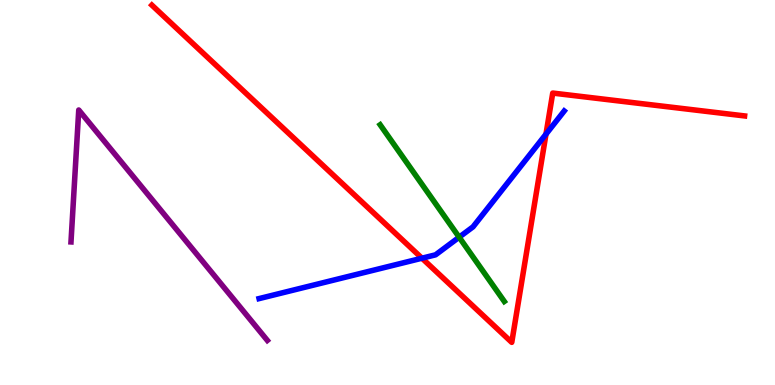[{'lines': ['blue', 'red'], 'intersections': [{'x': 5.44, 'y': 3.29}, {'x': 7.04, 'y': 6.52}]}, {'lines': ['green', 'red'], 'intersections': []}, {'lines': ['purple', 'red'], 'intersections': []}, {'lines': ['blue', 'green'], 'intersections': [{'x': 5.92, 'y': 3.84}]}, {'lines': ['blue', 'purple'], 'intersections': []}, {'lines': ['green', 'purple'], 'intersections': []}]